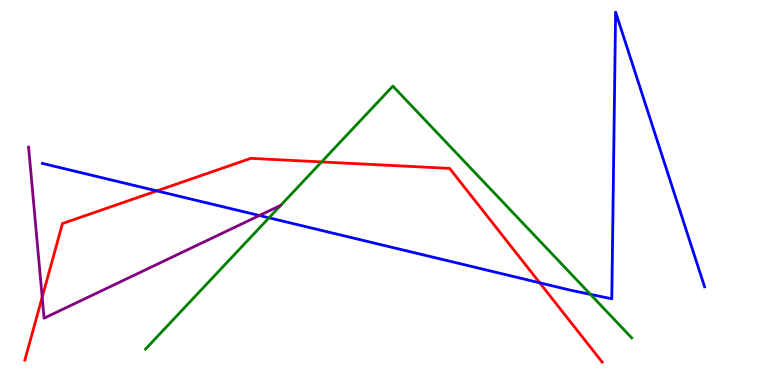[{'lines': ['blue', 'red'], 'intersections': [{'x': 2.02, 'y': 5.04}, {'x': 6.96, 'y': 2.65}]}, {'lines': ['green', 'red'], 'intersections': [{'x': 4.15, 'y': 5.79}]}, {'lines': ['purple', 'red'], 'intersections': [{'x': 0.544, 'y': 2.28}]}, {'lines': ['blue', 'green'], 'intersections': [{'x': 3.47, 'y': 4.34}, {'x': 7.62, 'y': 2.35}]}, {'lines': ['blue', 'purple'], 'intersections': [{'x': 3.35, 'y': 4.4}]}, {'lines': ['green', 'purple'], 'intersections': []}]